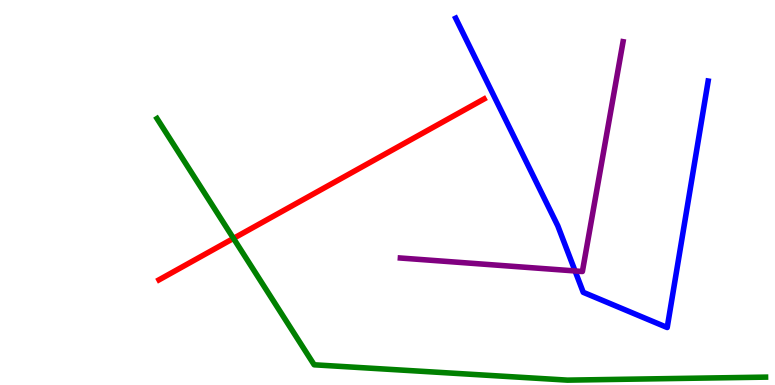[{'lines': ['blue', 'red'], 'intersections': []}, {'lines': ['green', 'red'], 'intersections': [{'x': 3.01, 'y': 3.81}]}, {'lines': ['purple', 'red'], 'intersections': []}, {'lines': ['blue', 'green'], 'intersections': []}, {'lines': ['blue', 'purple'], 'intersections': [{'x': 7.42, 'y': 2.96}]}, {'lines': ['green', 'purple'], 'intersections': []}]